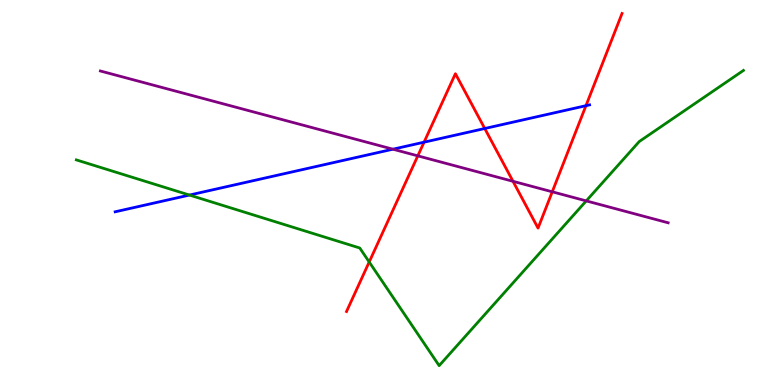[{'lines': ['blue', 'red'], 'intersections': [{'x': 5.47, 'y': 6.31}, {'x': 6.25, 'y': 6.66}, {'x': 7.56, 'y': 7.25}]}, {'lines': ['green', 'red'], 'intersections': [{'x': 4.76, 'y': 3.19}]}, {'lines': ['purple', 'red'], 'intersections': [{'x': 5.39, 'y': 5.95}, {'x': 6.62, 'y': 5.29}, {'x': 7.13, 'y': 5.02}]}, {'lines': ['blue', 'green'], 'intersections': [{'x': 2.44, 'y': 4.93}]}, {'lines': ['blue', 'purple'], 'intersections': [{'x': 5.07, 'y': 6.12}]}, {'lines': ['green', 'purple'], 'intersections': [{'x': 7.56, 'y': 4.78}]}]